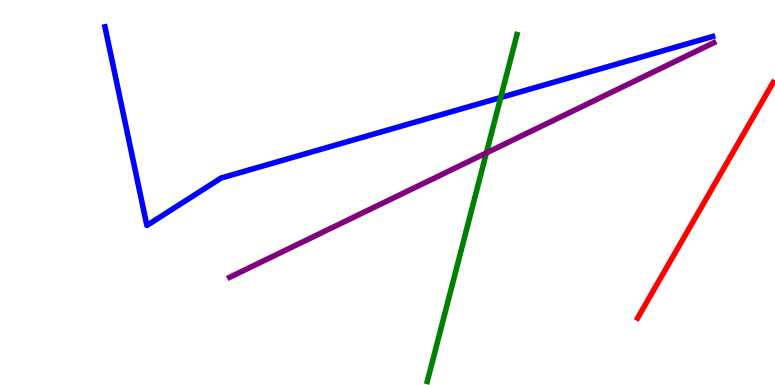[{'lines': ['blue', 'red'], 'intersections': []}, {'lines': ['green', 'red'], 'intersections': []}, {'lines': ['purple', 'red'], 'intersections': []}, {'lines': ['blue', 'green'], 'intersections': [{'x': 6.46, 'y': 7.47}]}, {'lines': ['blue', 'purple'], 'intersections': []}, {'lines': ['green', 'purple'], 'intersections': [{'x': 6.28, 'y': 6.03}]}]